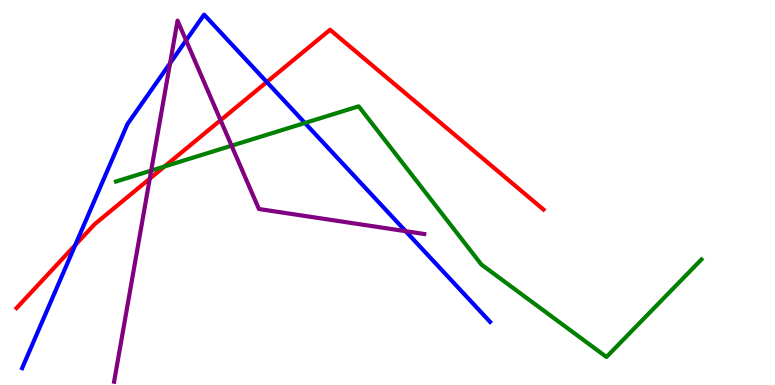[{'lines': ['blue', 'red'], 'intersections': [{'x': 0.971, 'y': 3.64}, {'x': 3.44, 'y': 7.87}]}, {'lines': ['green', 'red'], 'intersections': [{'x': 2.12, 'y': 5.68}]}, {'lines': ['purple', 'red'], 'intersections': [{'x': 1.93, 'y': 5.36}, {'x': 2.85, 'y': 6.88}]}, {'lines': ['blue', 'green'], 'intersections': [{'x': 3.93, 'y': 6.81}]}, {'lines': ['blue', 'purple'], 'intersections': [{'x': 2.19, 'y': 8.36}, {'x': 2.4, 'y': 8.95}, {'x': 5.23, 'y': 3.99}]}, {'lines': ['green', 'purple'], 'intersections': [{'x': 1.95, 'y': 5.57}, {'x': 2.99, 'y': 6.22}]}]